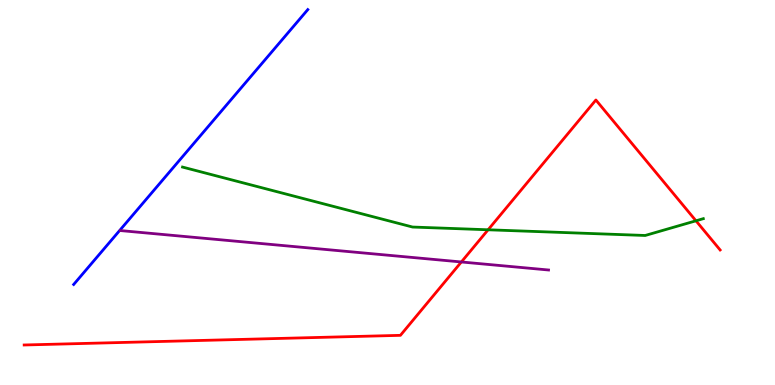[{'lines': ['blue', 'red'], 'intersections': []}, {'lines': ['green', 'red'], 'intersections': [{'x': 6.3, 'y': 4.03}, {'x': 8.98, 'y': 4.27}]}, {'lines': ['purple', 'red'], 'intersections': [{'x': 5.95, 'y': 3.2}]}, {'lines': ['blue', 'green'], 'intersections': []}, {'lines': ['blue', 'purple'], 'intersections': []}, {'lines': ['green', 'purple'], 'intersections': []}]